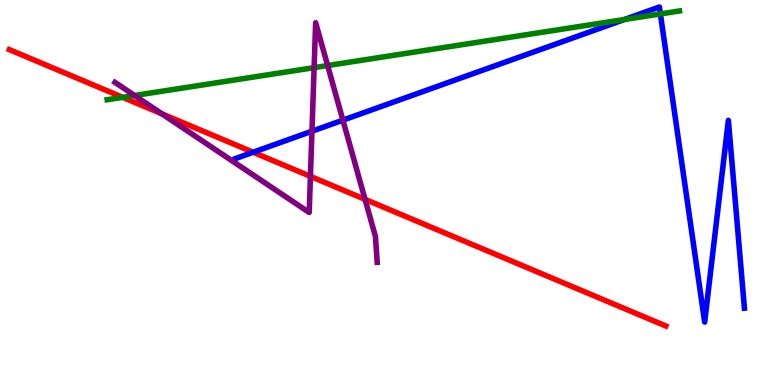[{'lines': ['blue', 'red'], 'intersections': [{'x': 3.27, 'y': 6.05}]}, {'lines': ['green', 'red'], 'intersections': [{'x': 1.58, 'y': 7.47}]}, {'lines': ['purple', 'red'], 'intersections': [{'x': 2.09, 'y': 7.04}, {'x': 4.01, 'y': 5.42}, {'x': 4.71, 'y': 4.82}]}, {'lines': ['blue', 'green'], 'intersections': [{'x': 8.06, 'y': 9.49}, {'x': 8.52, 'y': 9.64}]}, {'lines': ['blue', 'purple'], 'intersections': [{'x': 4.03, 'y': 6.59}, {'x': 4.42, 'y': 6.88}]}, {'lines': ['green', 'purple'], 'intersections': [{'x': 1.74, 'y': 7.52}, {'x': 4.05, 'y': 8.24}, {'x': 4.23, 'y': 8.3}]}]